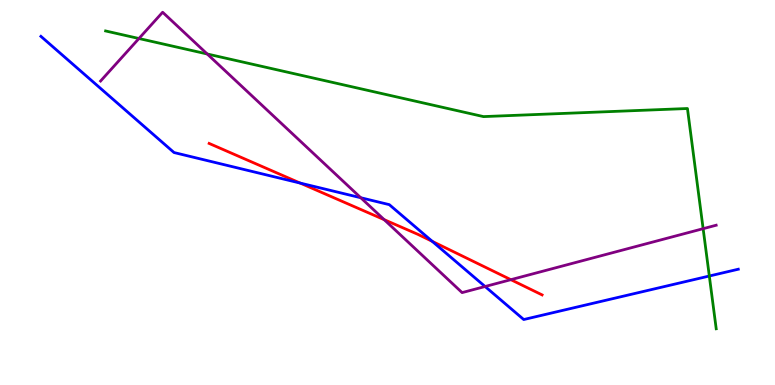[{'lines': ['blue', 'red'], 'intersections': [{'x': 3.87, 'y': 5.24}, {'x': 5.58, 'y': 3.73}]}, {'lines': ['green', 'red'], 'intersections': []}, {'lines': ['purple', 'red'], 'intersections': [{'x': 4.96, 'y': 4.29}, {'x': 6.59, 'y': 2.74}]}, {'lines': ['blue', 'green'], 'intersections': [{'x': 9.15, 'y': 2.83}]}, {'lines': ['blue', 'purple'], 'intersections': [{'x': 4.66, 'y': 4.86}, {'x': 6.26, 'y': 2.56}]}, {'lines': ['green', 'purple'], 'intersections': [{'x': 1.79, 'y': 9.0}, {'x': 2.67, 'y': 8.6}, {'x': 9.07, 'y': 4.06}]}]